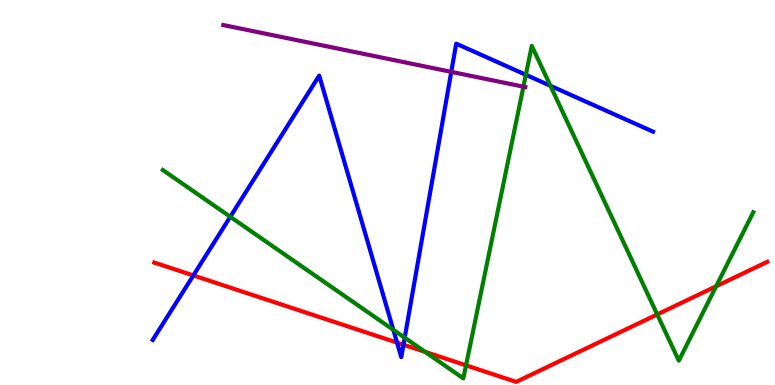[{'lines': ['blue', 'red'], 'intersections': [{'x': 2.49, 'y': 2.85}, {'x': 5.12, 'y': 1.1}, {'x': 5.21, 'y': 1.05}]}, {'lines': ['green', 'red'], 'intersections': [{'x': 5.49, 'y': 0.86}, {'x': 6.01, 'y': 0.51}, {'x': 8.48, 'y': 1.83}, {'x': 9.24, 'y': 2.56}]}, {'lines': ['purple', 'red'], 'intersections': []}, {'lines': ['blue', 'green'], 'intersections': [{'x': 2.97, 'y': 4.37}, {'x': 5.08, 'y': 1.43}, {'x': 5.22, 'y': 1.23}, {'x': 6.79, 'y': 8.06}, {'x': 7.1, 'y': 7.77}]}, {'lines': ['blue', 'purple'], 'intersections': [{'x': 5.82, 'y': 8.13}]}, {'lines': ['green', 'purple'], 'intersections': [{'x': 6.75, 'y': 7.75}]}]